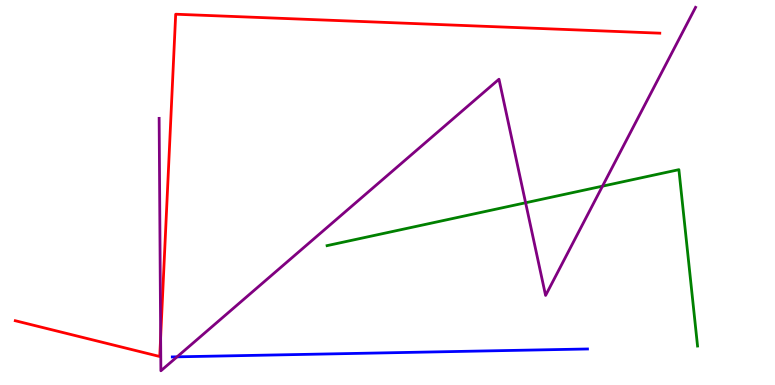[{'lines': ['blue', 'red'], 'intersections': []}, {'lines': ['green', 'red'], 'intersections': []}, {'lines': ['purple', 'red'], 'intersections': [{'x': 2.07, 'y': 1.24}]}, {'lines': ['blue', 'green'], 'intersections': []}, {'lines': ['blue', 'purple'], 'intersections': [{'x': 2.28, 'y': 0.732}]}, {'lines': ['green', 'purple'], 'intersections': [{'x': 6.78, 'y': 4.73}, {'x': 7.77, 'y': 5.16}]}]